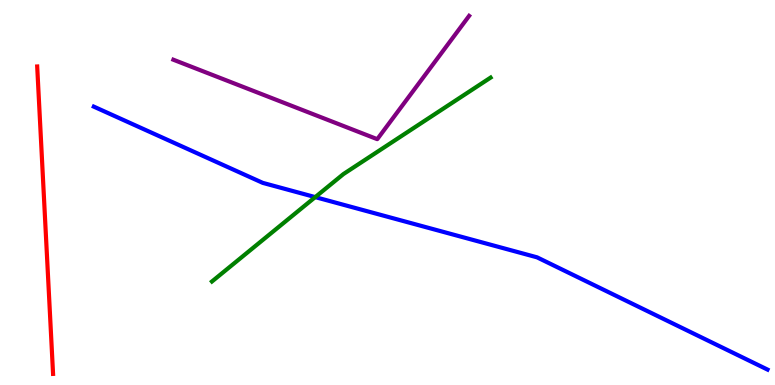[{'lines': ['blue', 'red'], 'intersections': []}, {'lines': ['green', 'red'], 'intersections': []}, {'lines': ['purple', 'red'], 'intersections': []}, {'lines': ['blue', 'green'], 'intersections': [{'x': 4.07, 'y': 4.88}]}, {'lines': ['blue', 'purple'], 'intersections': []}, {'lines': ['green', 'purple'], 'intersections': []}]